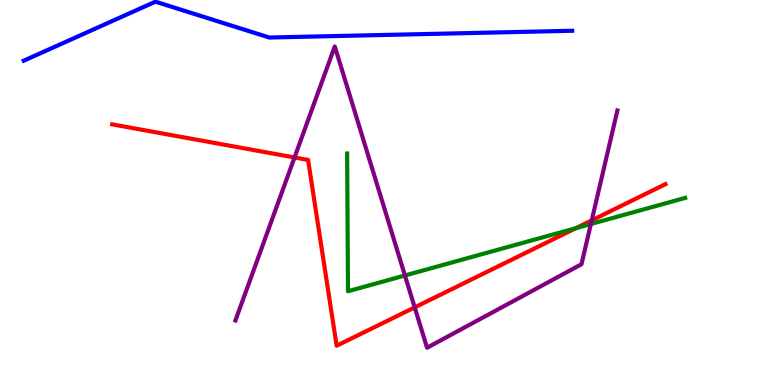[{'lines': ['blue', 'red'], 'intersections': []}, {'lines': ['green', 'red'], 'intersections': [{'x': 7.43, 'y': 4.07}]}, {'lines': ['purple', 'red'], 'intersections': [{'x': 3.8, 'y': 5.91}, {'x': 5.35, 'y': 2.02}, {'x': 7.64, 'y': 4.28}]}, {'lines': ['blue', 'green'], 'intersections': []}, {'lines': ['blue', 'purple'], 'intersections': []}, {'lines': ['green', 'purple'], 'intersections': [{'x': 5.22, 'y': 2.84}, {'x': 7.62, 'y': 4.18}]}]